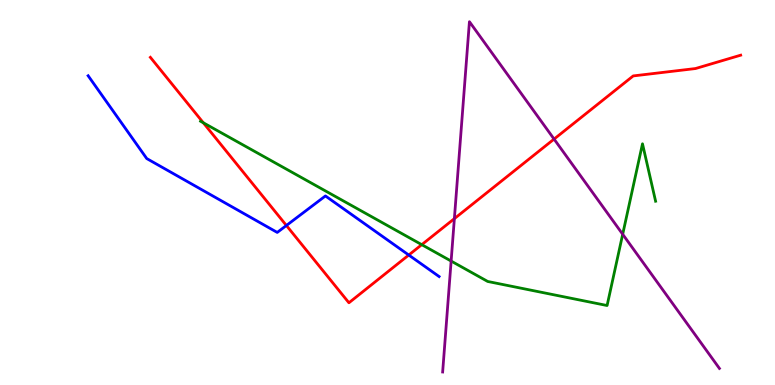[{'lines': ['blue', 'red'], 'intersections': [{'x': 3.7, 'y': 4.14}, {'x': 5.27, 'y': 3.38}]}, {'lines': ['green', 'red'], 'intersections': [{'x': 2.62, 'y': 6.81}, {'x': 5.44, 'y': 3.65}]}, {'lines': ['purple', 'red'], 'intersections': [{'x': 5.86, 'y': 4.32}, {'x': 7.15, 'y': 6.39}]}, {'lines': ['blue', 'green'], 'intersections': []}, {'lines': ['blue', 'purple'], 'intersections': []}, {'lines': ['green', 'purple'], 'intersections': [{'x': 5.82, 'y': 3.22}, {'x': 8.03, 'y': 3.92}]}]